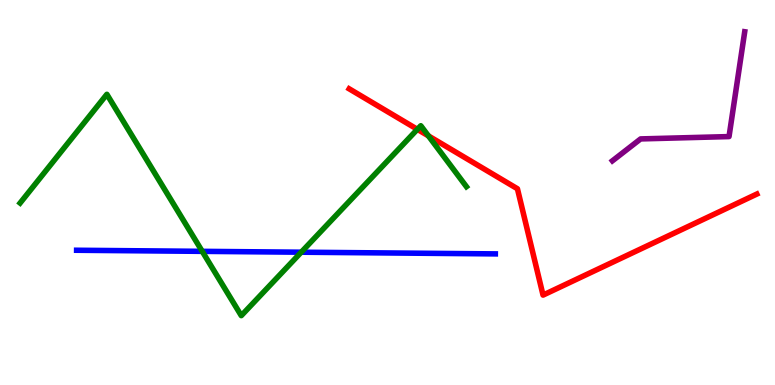[{'lines': ['blue', 'red'], 'intersections': []}, {'lines': ['green', 'red'], 'intersections': [{'x': 5.39, 'y': 6.64}, {'x': 5.53, 'y': 6.47}]}, {'lines': ['purple', 'red'], 'intersections': []}, {'lines': ['blue', 'green'], 'intersections': [{'x': 2.61, 'y': 3.47}, {'x': 3.89, 'y': 3.45}]}, {'lines': ['blue', 'purple'], 'intersections': []}, {'lines': ['green', 'purple'], 'intersections': []}]